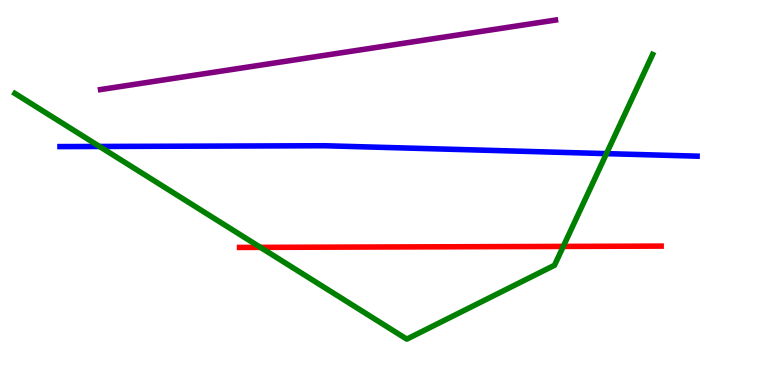[{'lines': ['blue', 'red'], 'intersections': []}, {'lines': ['green', 'red'], 'intersections': [{'x': 3.36, 'y': 3.57}, {'x': 7.27, 'y': 3.6}]}, {'lines': ['purple', 'red'], 'intersections': []}, {'lines': ['blue', 'green'], 'intersections': [{'x': 1.28, 'y': 6.2}, {'x': 7.83, 'y': 6.01}]}, {'lines': ['blue', 'purple'], 'intersections': []}, {'lines': ['green', 'purple'], 'intersections': []}]